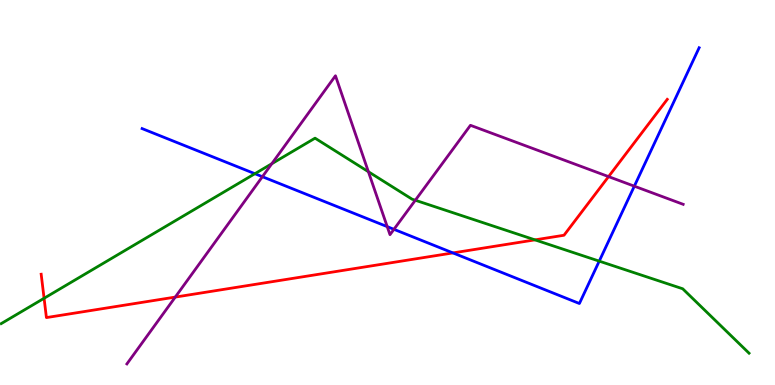[{'lines': ['blue', 'red'], 'intersections': [{'x': 5.84, 'y': 3.43}]}, {'lines': ['green', 'red'], 'intersections': [{'x': 0.569, 'y': 2.25}, {'x': 6.9, 'y': 3.77}]}, {'lines': ['purple', 'red'], 'intersections': [{'x': 2.26, 'y': 2.28}, {'x': 7.85, 'y': 5.41}]}, {'lines': ['blue', 'green'], 'intersections': [{'x': 3.29, 'y': 5.49}, {'x': 7.73, 'y': 3.22}]}, {'lines': ['blue', 'purple'], 'intersections': [{'x': 3.39, 'y': 5.41}, {'x': 5.0, 'y': 4.11}, {'x': 5.08, 'y': 4.04}, {'x': 8.18, 'y': 5.16}]}, {'lines': ['green', 'purple'], 'intersections': [{'x': 3.51, 'y': 5.75}, {'x': 4.75, 'y': 5.54}, {'x': 5.36, 'y': 4.8}]}]